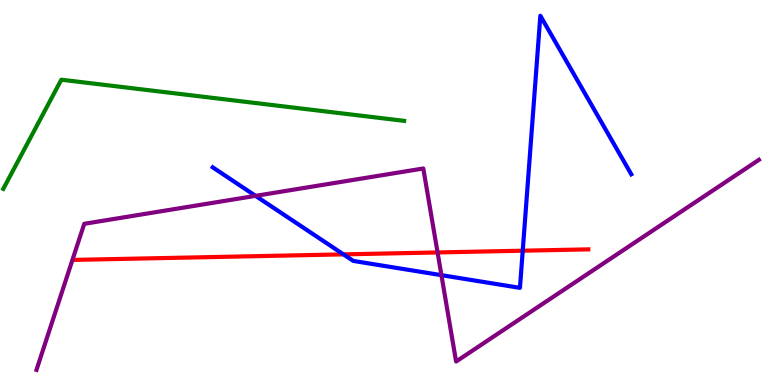[{'lines': ['blue', 'red'], 'intersections': [{'x': 4.43, 'y': 3.39}, {'x': 6.74, 'y': 3.49}]}, {'lines': ['green', 'red'], 'intersections': []}, {'lines': ['purple', 'red'], 'intersections': [{'x': 5.65, 'y': 3.44}]}, {'lines': ['blue', 'green'], 'intersections': []}, {'lines': ['blue', 'purple'], 'intersections': [{'x': 3.3, 'y': 4.91}, {'x': 5.7, 'y': 2.85}]}, {'lines': ['green', 'purple'], 'intersections': []}]